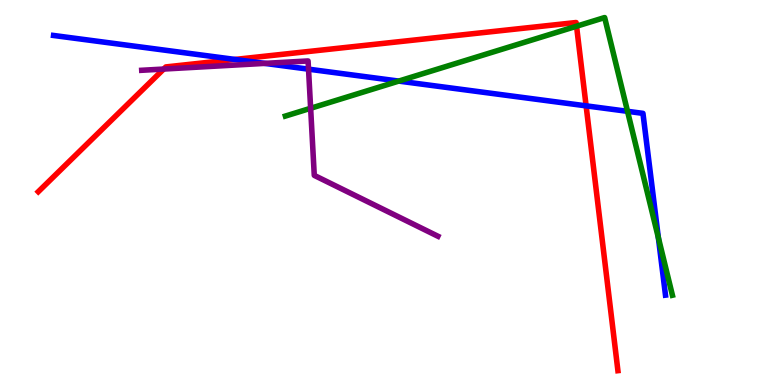[{'lines': ['blue', 'red'], 'intersections': [{'x': 3.03, 'y': 8.46}, {'x': 7.56, 'y': 7.25}]}, {'lines': ['green', 'red'], 'intersections': [{'x': 7.44, 'y': 9.32}]}, {'lines': ['purple', 'red'], 'intersections': [{'x': 2.11, 'y': 8.21}]}, {'lines': ['blue', 'green'], 'intersections': [{'x': 5.15, 'y': 7.89}, {'x': 8.1, 'y': 7.11}, {'x': 8.5, 'y': 3.83}]}, {'lines': ['blue', 'purple'], 'intersections': [{'x': 3.42, 'y': 8.35}, {'x': 3.98, 'y': 8.2}]}, {'lines': ['green', 'purple'], 'intersections': [{'x': 4.01, 'y': 7.19}]}]